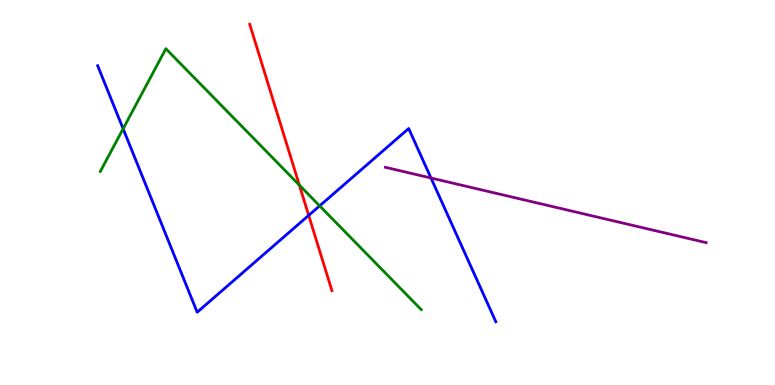[{'lines': ['blue', 'red'], 'intersections': [{'x': 3.98, 'y': 4.41}]}, {'lines': ['green', 'red'], 'intersections': [{'x': 3.86, 'y': 5.19}]}, {'lines': ['purple', 'red'], 'intersections': []}, {'lines': ['blue', 'green'], 'intersections': [{'x': 1.59, 'y': 6.66}, {'x': 4.12, 'y': 4.65}]}, {'lines': ['blue', 'purple'], 'intersections': [{'x': 5.56, 'y': 5.38}]}, {'lines': ['green', 'purple'], 'intersections': []}]